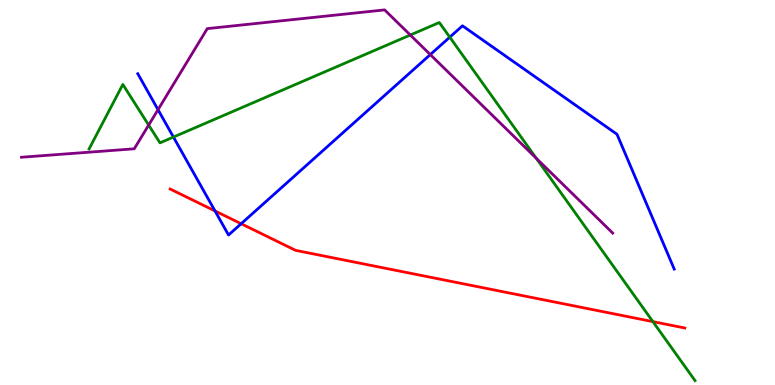[{'lines': ['blue', 'red'], 'intersections': [{'x': 2.77, 'y': 4.52}, {'x': 3.11, 'y': 4.19}]}, {'lines': ['green', 'red'], 'intersections': [{'x': 8.42, 'y': 1.65}]}, {'lines': ['purple', 'red'], 'intersections': []}, {'lines': ['blue', 'green'], 'intersections': [{'x': 2.24, 'y': 6.44}, {'x': 5.8, 'y': 9.03}]}, {'lines': ['blue', 'purple'], 'intersections': [{'x': 2.04, 'y': 7.15}, {'x': 5.55, 'y': 8.58}]}, {'lines': ['green', 'purple'], 'intersections': [{'x': 1.92, 'y': 6.75}, {'x': 5.29, 'y': 9.09}, {'x': 6.92, 'y': 5.89}]}]